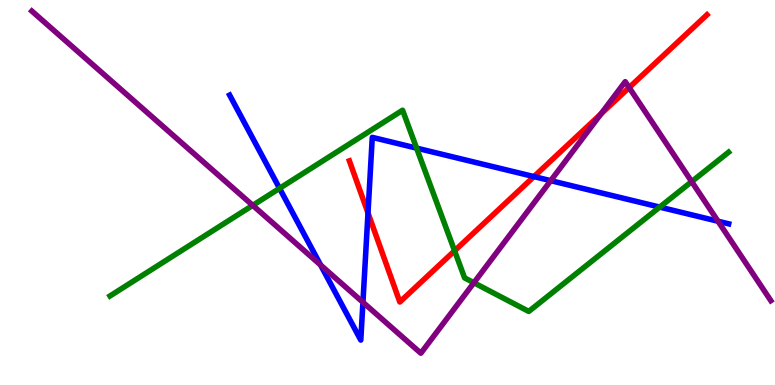[{'lines': ['blue', 'red'], 'intersections': [{'x': 4.75, 'y': 4.47}, {'x': 6.89, 'y': 5.41}]}, {'lines': ['green', 'red'], 'intersections': [{'x': 5.87, 'y': 3.49}]}, {'lines': ['purple', 'red'], 'intersections': [{'x': 7.75, 'y': 7.04}, {'x': 8.12, 'y': 7.73}]}, {'lines': ['blue', 'green'], 'intersections': [{'x': 3.61, 'y': 5.11}, {'x': 5.38, 'y': 6.15}, {'x': 8.51, 'y': 4.62}]}, {'lines': ['blue', 'purple'], 'intersections': [{'x': 4.14, 'y': 3.12}, {'x': 4.68, 'y': 2.15}, {'x': 7.11, 'y': 5.31}, {'x': 9.26, 'y': 4.25}]}, {'lines': ['green', 'purple'], 'intersections': [{'x': 3.26, 'y': 4.67}, {'x': 6.11, 'y': 2.66}, {'x': 8.92, 'y': 5.28}]}]